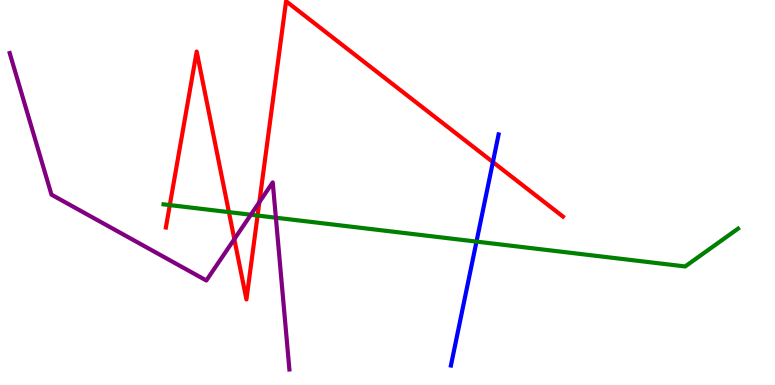[{'lines': ['blue', 'red'], 'intersections': [{'x': 6.36, 'y': 5.79}]}, {'lines': ['green', 'red'], 'intersections': [{'x': 2.19, 'y': 4.67}, {'x': 2.95, 'y': 4.49}, {'x': 3.32, 'y': 4.4}]}, {'lines': ['purple', 'red'], 'intersections': [{'x': 3.02, 'y': 3.79}, {'x': 3.35, 'y': 4.75}]}, {'lines': ['blue', 'green'], 'intersections': [{'x': 6.15, 'y': 3.72}]}, {'lines': ['blue', 'purple'], 'intersections': []}, {'lines': ['green', 'purple'], 'intersections': [{'x': 3.24, 'y': 4.42}, {'x': 3.56, 'y': 4.35}]}]